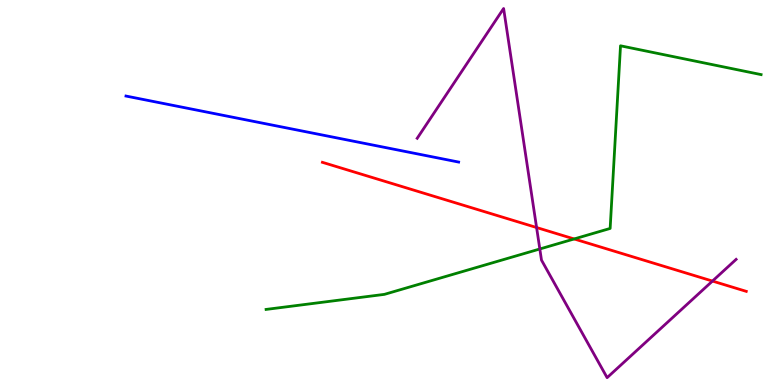[{'lines': ['blue', 'red'], 'intersections': []}, {'lines': ['green', 'red'], 'intersections': [{'x': 7.41, 'y': 3.79}]}, {'lines': ['purple', 'red'], 'intersections': [{'x': 6.92, 'y': 4.09}, {'x': 9.19, 'y': 2.7}]}, {'lines': ['blue', 'green'], 'intersections': []}, {'lines': ['blue', 'purple'], 'intersections': []}, {'lines': ['green', 'purple'], 'intersections': [{'x': 6.97, 'y': 3.53}]}]